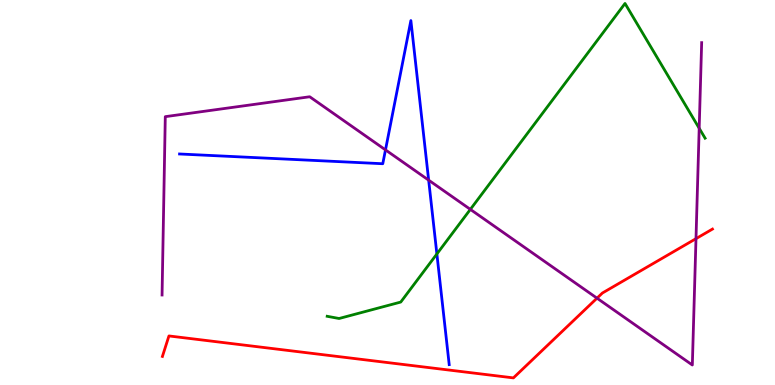[{'lines': ['blue', 'red'], 'intersections': []}, {'lines': ['green', 'red'], 'intersections': []}, {'lines': ['purple', 'red'], 'intersections': [{'x': 7.7, 'y': 2.26}, {'x': 8.98, 'y': 3.8}]}, {'lines': ['blue', 'green'], 'intersections': [{'x': 5.64, 'y': 3.4}]}, {'lines': ['blue', 'purple'], 'intersections': [{'x': 4.97, 'y': 6.11}, {'x': 5.53, 'y': 5.32}]}, {'lines': ['green', 'purple'], 'intersections': [{'x': 6.07, 'y': 4.56}, {'x': 9.02, 'y': 6.67}]}]